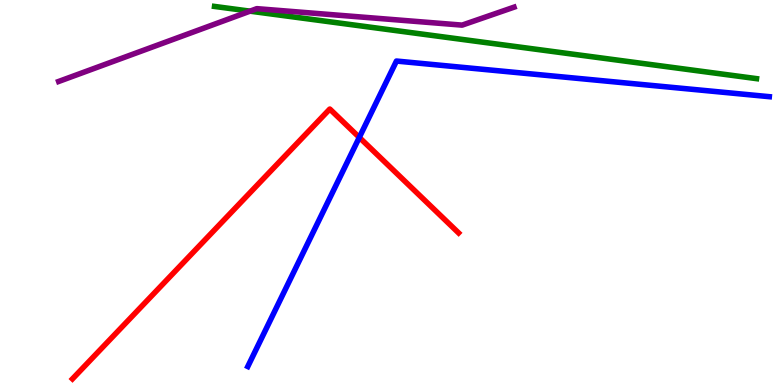[{'lines': ['blue', 'red'], 'intersections': [{'x': 4.64, 'y': 6.43}]}, {'lines': ['green', 'red'], 'intersections': []}, {'lines': ['purple', 'red'], 'intersections': []}, {'lines': ['blue', 'green'], 'intersections': []}, {'lines': ['blue', 'purple'], 'intersections': []}, {'lines': ['green', 'purple'], 'intersections': [{'x': 3.23, 'y': 9.71}]}]